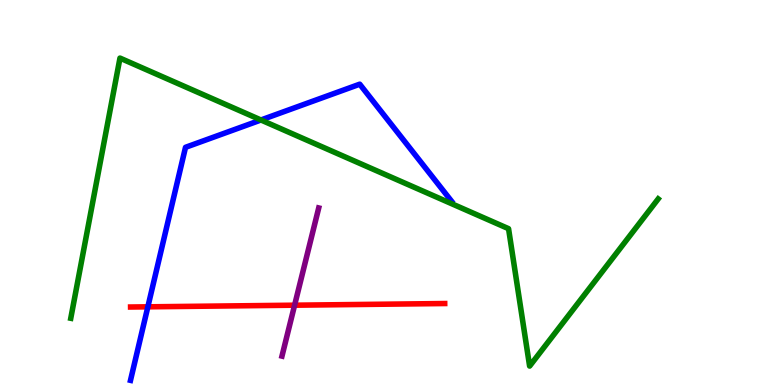[{'lines': ['blue', 'red'], 'intersections': [{'x': 1.91, 'y': 2.03}]}, {'lines': ['green', 'red'], 'intersections': []}, {'lines': ['purple', 'red'], 'intersections': [{'x': 3.8, 'y': 2.07}]}, {'lines': ['blue', 'green'], 'intersections': [{'x': 3.37, 'y': 6.88}]}, {'lines': ['blue', 'purple'], 'intersections': []}, {'lines': ['green', 'purple'], 'intersections': []}]